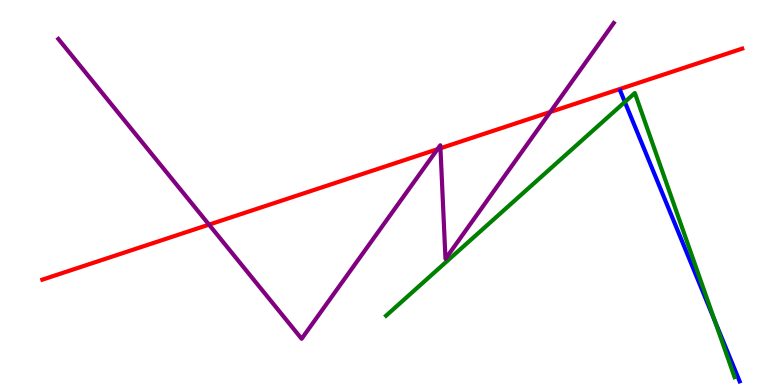[{'lines': ['blue', 'red'], 'intersections': []}, {'lines': ['green', 'red'], 'intersections': []}, {'lines': ['purple', 'red'], 'intersections': [{'x': 2.7, 'y': 4.17}, {'x': 5.64, 'y': 6.12}, {'x': 5.68, 'y': 6.15}, {'x': 7.1, 'y': 7.09}]}, {'lines': ['blue', 'green'], 'intersections': [{'x': 8.06, 'y': 7.35}, {'x': 9.23, 'y': 1.65}]}, {'lines': ['blue', 'purple'], 'intersections': []}, {'lines': ['green', 'purple'], 'intersections': []}]